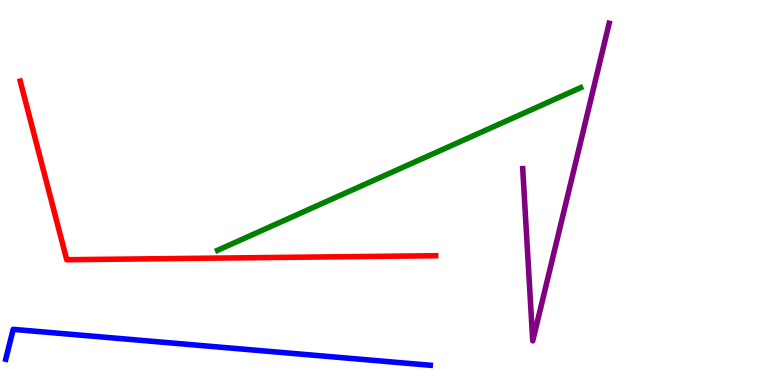[{'lines': ['blue', 'red'], 'intersections': []}, {'lines': ['green', 'red'], 'intersections': []}, {'lines': ['purple', 'red'], 'intersections': []}, {'lines': ['blue', 'green'], 'intersections': []}, {'lines': ['blue', 'purple'], 'intersections': []}, {'lines': ['green', 'purple'], 'intersections': []}]